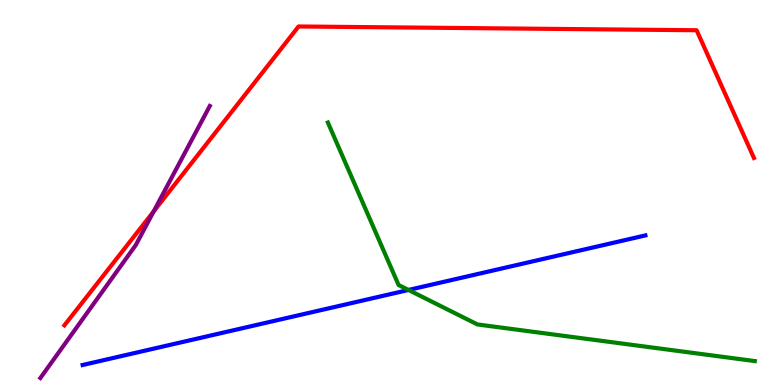[{'lines': ['blue', 'red'], 'intersections': []}, {'lines': ['green', 'red'], 'intersections': []}, {'lines': ['purple', 'red'], 'intersections': [{'x': 1.98, 'y': 4.51}]}, {'lines': ['blue', 'green'], 'intersections': [{'x': 5.27, 'y': 2.47}]}, {'lines': ['blue', 'purple'], 'intersections': []}, {'lines': ['green', 'purple'], 'intersections': []}]